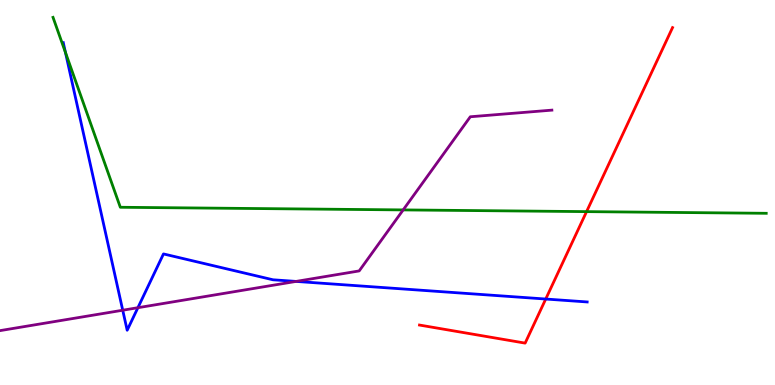[{'lines': ['blue', 'red'], 'intersections': [{'x': 7.04, 'y': 2.23}]}, {'lines': ['green', 'red'], 'intersections': [{'x': 7.57, 'y': 4.5}]}, {'lines': ['purple', 'red'], 'intersections': []}, {'lines': ['blue', 'green'], 'intersections': [{'x': 0.845, 'y': 8.64}]}, {'lines': ['blue', 'purple'], 'intersections': [{'x': 1.58, 'y': 1.94}, {'x': 1.78, 'y': 2.01}, {'x': 3.82, 'y': 2.69}]}, {'lines': ['green', 'purple'], 'intersections': [{'x': 5.2, 'y': 4.55}]}]